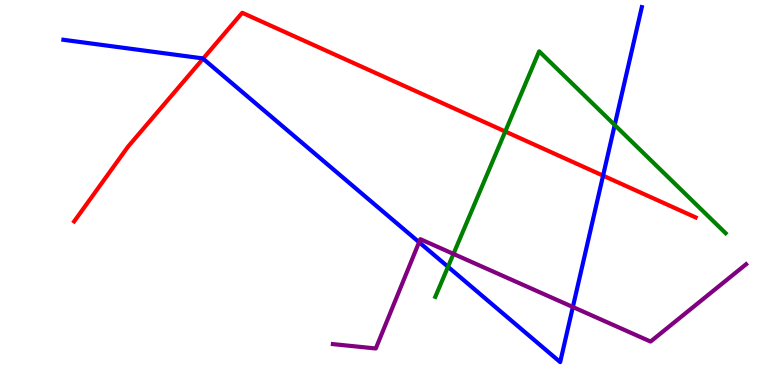[{'lines': ['blue', 'red'], 'intersections': [{'x': 2.62, 'y': 8.48}, {'x': 7.78, 'y': 5.44}]}, {'lines': ['green', 'red'], 'intersections': [{'x': 6.52, 'y': 6.58}]}, {'lines': ['purple', 'red'], 'intersections': []}, {'lines': ['blue', 'green'], 'intersections': [{'x': 5.78, 'y': 3.07}, {'x': 7.93, 'y': 6.75}]}, {'lines': ['blue', 'purple'], 'intersections': [{'x': 5.41, 'y': 3.71}, {'x': 7.39, 'y': 2.03}]}, {'lines': ['green', 'purple'], 'intersections': [{'x': 5.85, 'y': 3.4}]}]